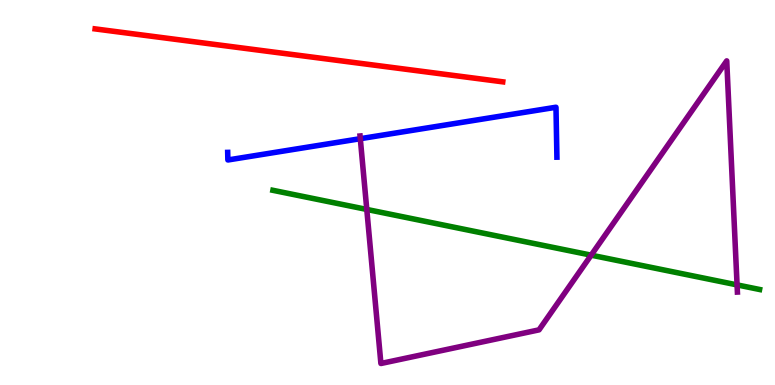[{'lines': ['blue', 'red'], 'intersections': []}, {'lines': ['green', 'red'], 'intersections': []}, {'lines': ['purple', 'red'], 'intersections': []}, {'lines': ['blue', 'green'], 'intersections': []}, {'lines': ['blue', 'purple'], 'intersections': [{'x': 4.65, 'y': 6.4}]}, {'lines': ['green', 'purple'], 'intersections': [{'x': 4.73, 'y': 4.56}, {'x': 7.63, 'y': 3.37}, {'x': 9.51, 'y': 2.6}]}]